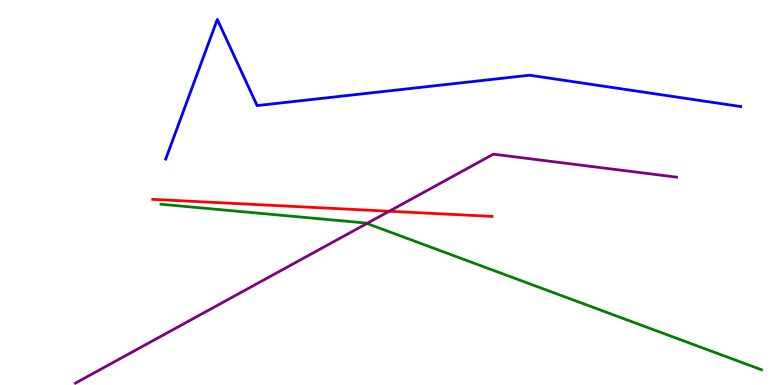[{'lines': ['blue', 'red'], 'intersections': []}, {'lines': ['green', 'red'], 'intersections': []}, {'lines': ['purple', 'red'], 'intersections': [{'x': 5.02, 'y': 4.51}]}, {'lines': ['blue', 'green'], 'intersections': []}, {'lines': ['blue', 'purple'], 'intersections': []}, {'lines': ['green', 'purple'], 'intersections': [{'x': 4.73, 'y': 4.2}]}]